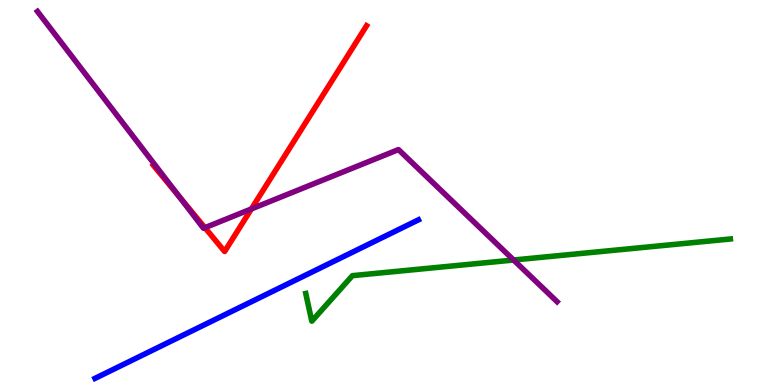[{'lines': ['blue', 'red'], 'intersections': []}, {'lines': ['green', 'red'], 'intersections': []}, {'lines': ['purple', 'red'], 'intersections': [{'x': 2.31, 'y': 4.89}, {'x': 2.64, 'y': 4.09}, {'x': 3.24, 'y': 4.57}]}, {'lines': ['blue', 'green'], 'intersections': []}, {'lines': ['blue', 'purple'], 'intersections': []}, {'lines': ['green', 'purple'], 'intersections': [{'x': 6.63, 'y': 3.25}]}]